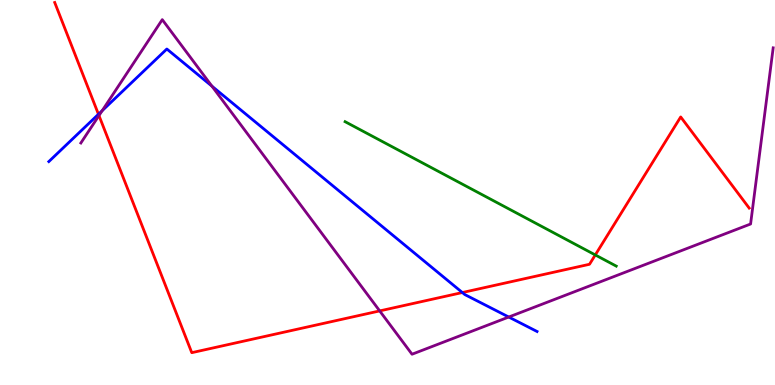[{'lines': ['blue', 'red'], 'intersections': [{'x': 1.27, 'y': 7.03}, {'x': 5.97, 'y': 2.4}]}, {'lines': ['green', 'red'], 'intersections': [{'x': 7.68, 'y': 3.38}]}, {'lines': ['purple', 'red'], 'intersections': [{'x': 1.28, 'y': 7.0}, {'x': 4.9, 'y': 1.92}]}, {'lines': ['blue', 'green'], 'intersections': []}, {'lines': ['blue', 'purple'], 'intersections': [{'x': 1.32, 'y': 7.12}, {'x': 2.73, 'y': 7.76}, {'x': 6.56, 'y': 1.77}]}, {'lines': ['green', 'purple'], 'intersections': []}]